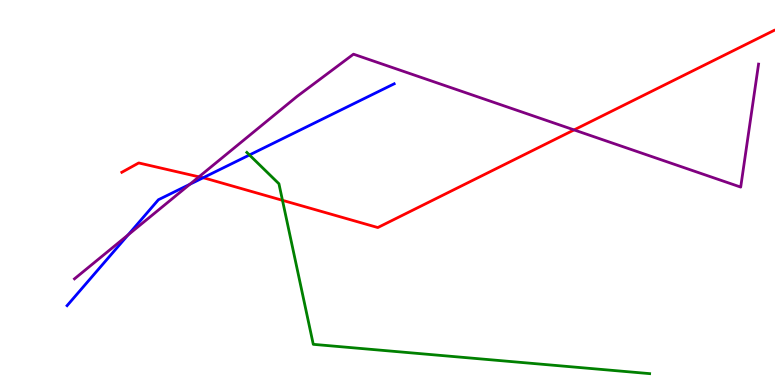[{'lines': ['blue', 'red'], 'intersections': [{'x': 2.62, 'y': 5.38}]}, {'lines': ['green', 'red'], 'intersections': [{'x': 3.64, 'y': 4.8}]}, {'lines': ['purple', 'red'], 'intersections': [{'x': 2.57, 'y': 5.41}, {'x': 7.41, 'y': 6.63}]}, {'lines': ['blue', 'green'], 'intersections': [{'x': 3.22, 'y': 5.97}]}, {'lines': ['blue', 'purple'], 'intersections': [{'x': 1.65, 'y': 3.9}, {'x': 2.45, 'y': 5.21}]}, {'lines': ['green', 'purple'], 'intersections': []}]